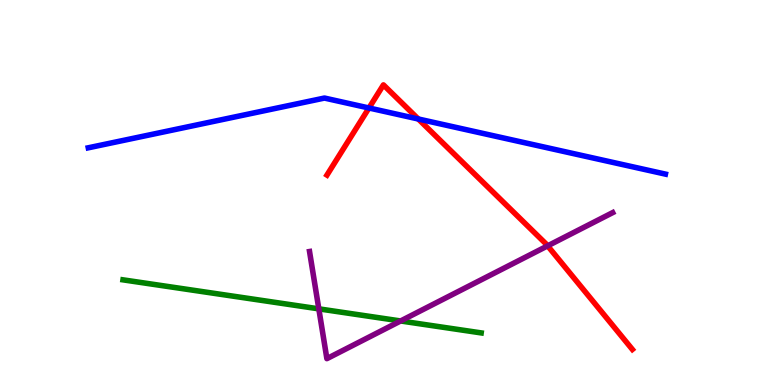[{'lines': ['blue', 'red'], 'intersections': [{'x': 4.76, 'y': 7.2}, {'x': 5.4, 'y': 6.91}]}, {'lines': ['green', 'red'], 'intersections': []}, {'lines': ['purple', 'red'], 'intersections': [{'x': 7.07, 'y': 3.61}]}, {'lines': ['blue', 'green'], 'intersections': []}, {'lines': ['blue', 'purple'], 'intersections': []}, {'lines': ['green', 'purple'], 'intersections': [{'x': 4.11, 'y': 1.98}, {'x': 5.17, 'y': 1.66}]}]